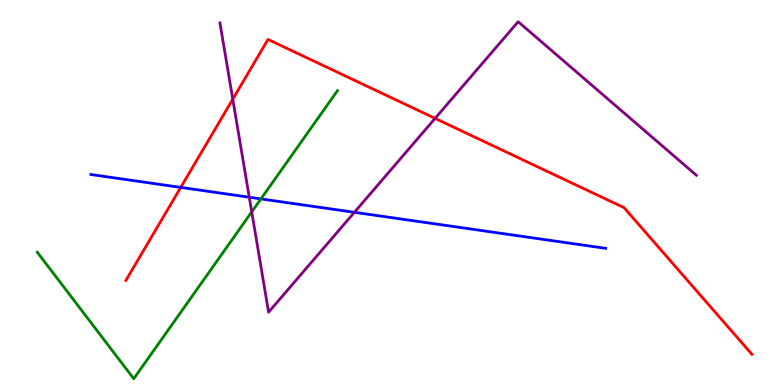[{'lines': ['blue', 'red'], 'intersections': [{'x': 2.33, 'y': 5.13}]}, {'lines': ['green', 'red'], 'intersections': []}, {'lines': ['purple', 'red'], 'intersections': [{'x': 3.0, 'y': 7.42}, {'x': 5.61, 'y': 6.93}]}, {'lines': ['blue', 'green'], 'intersections': [{'x': 3.37, 'y': 4.83}]}, {'lines': ['blue', 'purple'], 'intersections': [{'x': 3.22, 'y': 4.88}, {'x': 4.57, 'y': 4.49}]}, {'lines': ['green', 'purple'], 'intersections': [{'x': 3.25, 'y': 4.5}]}]